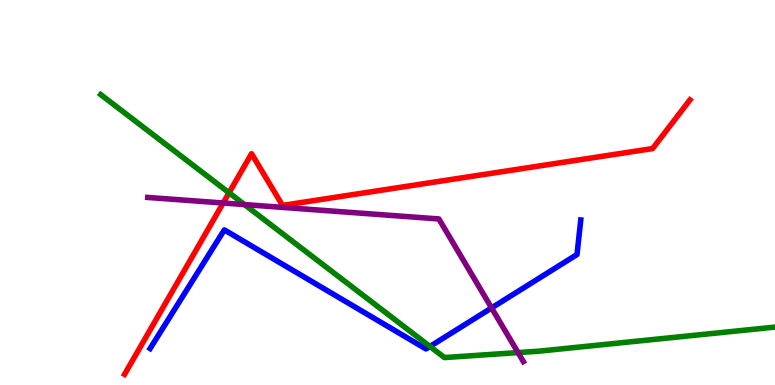[{'lines': ['blue', 'red'], 'intersections': []}, {'lines': ['green', 'red'], 'intersections': [{'x': 2.96, 'y': 4.99}]}, {'lines': ['purple', 'red'], 'intersections': [{'x': 2.88, 'y': 4.73}]}, {'lines': ['blue', 'green'], 'intersections': [{'x': 5.55, 'y': 1.0}]}, {'lines': ['blue', 'purple'], 'intersections': [{'x': 6.34, 'y': 2.0}]}, {'lines': ['green', 'purple'], 'intersections': [{'x': 3.15, 'y': 4.69}, {'x': 6.68, 'y': 0.842}]}]